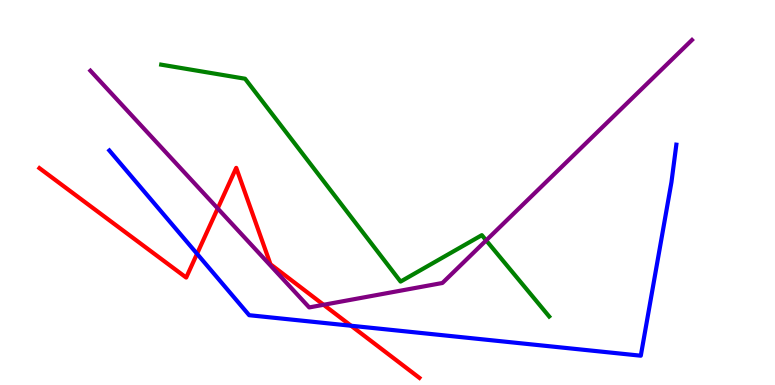[{'lines': ['blue', 'red'], 'intersections': [{'x': 2.54, 'y': 3.41}, {'x': 4.53, 'y': 1.54}]}, {'lines': ['green', 'red'], 'intersections': []}, {'lines': ['purple', 'red'], 'intersections': [{'x': 2.81, 'y': 4.59}, {'x': 4.18, 'y': 2.08}]}, {'lines': ['blue', 'green'], 'intersections': []}, {'lines': ['blue', 'purple'], 'intersections': []}, {'lines': ['green', 'purple'], 'intersections': [{'x': 6.27, 'y': 3.76}]}]